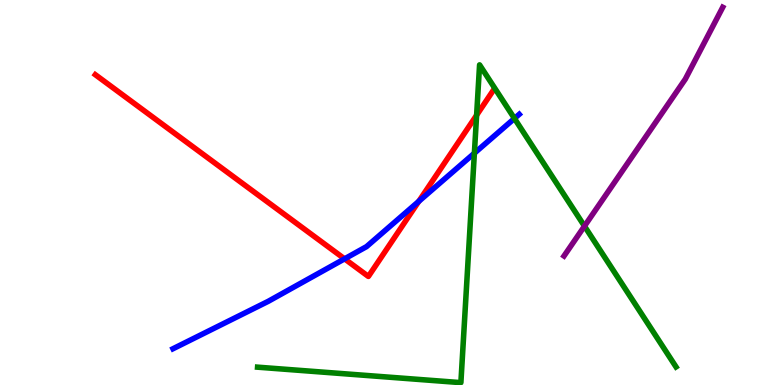[{'lines': ['blue', 'red'], 'intersections': [{'x': 4.45, 'y': 3.28}, {'x': 5.4, 'y': 4.77}]}, {'lines': ['green', 'red'], 'intersections': [{'x': 6.15, 'y': 7.01}]}, {'lines': ['purple', 'red'], 'intersections': []}, {'lines': ['blue', 'green'], 'intersections': [{'x': 6.12, 'y': 6.02}, {'x': 6.64, 'y': 6.92}]}, {'lines': ['blue', 'purple'], 'intersections': []}, {'lines': ['green', 'purple'], 'intersections': [{'x': 7.54, 'y': 4.13}]}]